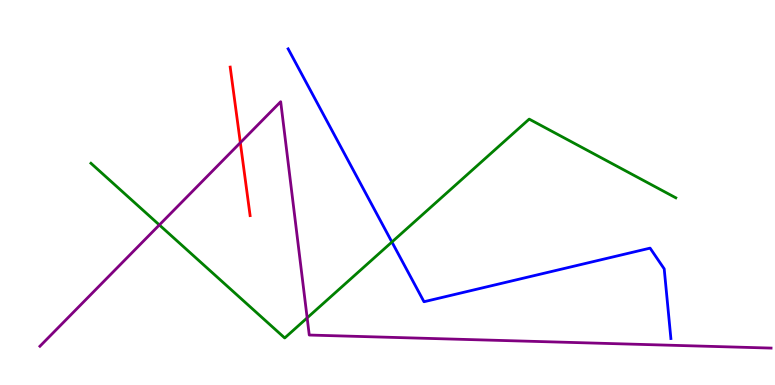[{'lines': ['blue', 'red'], 'intersections': []}, {'lines': ['green', 'red'], 'intersections': []}, {'lines': ['purple', 'red'], 'intersections': [{'x': 3.1, 'y': 6.29}]}, {'lines': ['blue', 'green'], 'intersections': [{'x': 5.06, 'y': 3.71}]}, {'lines': ['blue', 'purple'], 'intersections': []}, {'lines': ['green', 'purple'], 'intersections': [{'x': 2.06, 'y': 4.16}, {'x': 3.96, 'y': 1.74}]}]